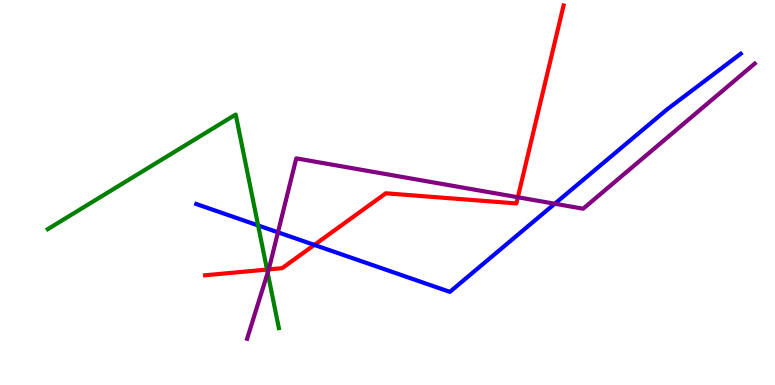[{'lines': ['blue', 'red'], 'intersections': [{'x': 4.06, 'y': 3.64}]}, {'lines': ['green', 'red'], 'intersections': [{'x': 3.45, 'y': 3.0}]}, {'lines': ['purple', 'red'], 'intersections': [{'x': 3.47, 'y': 3.0}, {'x': 6.68, 'y': 4.88}]}, {'lines': ['blue', 'green'], 'intersections': [{'x': 3.33, 'y': 4.14}]}, {'lines': ['blue', 'purple'], 'intersections': [{'x': 3.59, 'y': 3.97}, {'x': 7.16, 'y': 4.71}]}, {'lines': ['green', 'purple'], 'intersections': [{'x': 3.45, 'y': 2.92}]}]